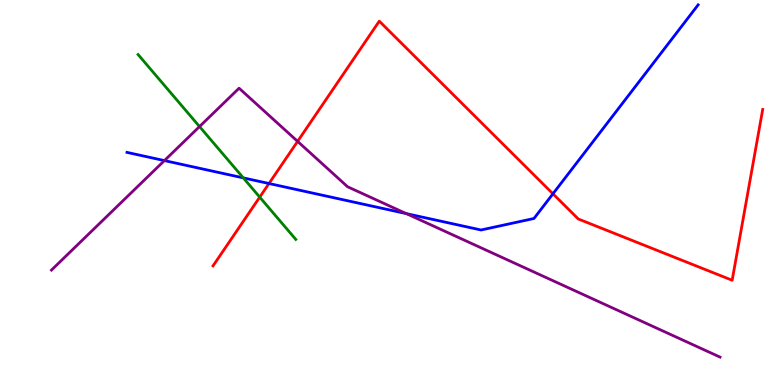[{'lines': ['blue', 'red'], 'intersections': [{'x': 3.47, 'y': 5.23}, {'x': 7.13, 'y': 4.97}]}, {'lines': ['green', 'red'], 'intersections': [{'x': 3.35, 'y': 4.88}]}, {'lines': ['purple', 'red'], 'intersections': [{'x': 3.84, 'y': 6.33}]}, {'lines': ['blue', 'green'], 'intersections': [{'x': 3.14, 'y': 5.38}]}, {'lines': ['blue', 'purple'], 'intersections': [{'x': 2.12, 'y': 5.83}, {'x': 5.24, 'y': 4.45}]}, {'lines': ['green', 'purple'], 'intersections': [{'x': 2.57, 'y': 6.71}]}]